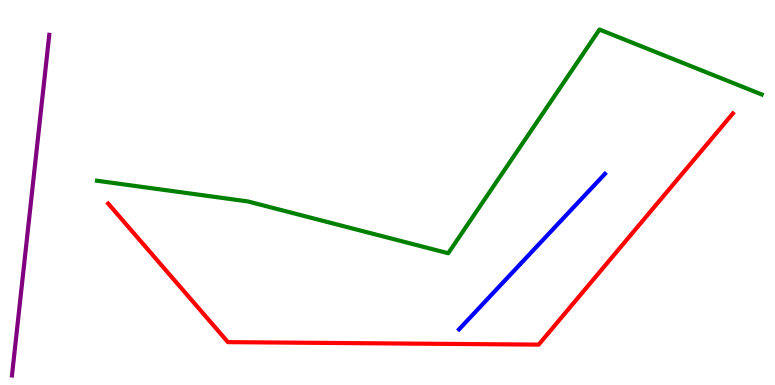[{'lines': ['blue', 'red'], 'intersections': []}, {'lines': ['green', 'red'], 'intersections': []}, {'lines': ['purple', 'red'], 'intersections': []}, {'lines': ['blue', 'green'], 'intersections': []}, {'lines': ['blue', 'purple'], 'intersections': []}, {'lines': ['green', 'purple'], 'intersections': []}]